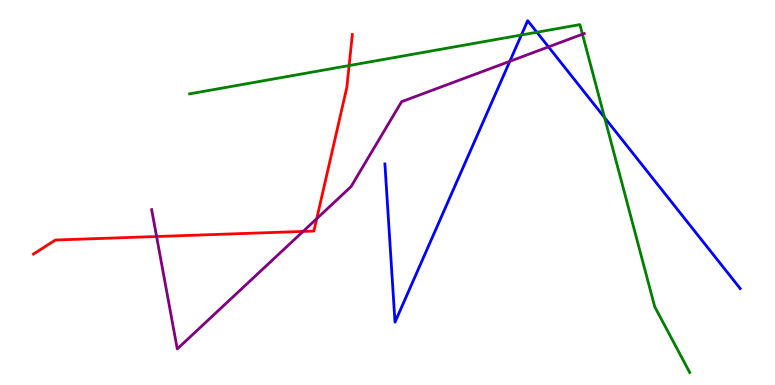[{'lines': ['blue', 'red'], 'intersections': []}, {'lines': ['green', 'red'], 'intersections': [{'x': 4.5, 'y': 8.3}]}, {'lines': ['purple', 'red'], 'intersections': [{'x': 2.02, 'y': 3.86}, {'x': 3.91, 'y': 3.99}, {'x': 4.09, 'y': 4.32}]}, {'lines': ['blue', 'green'], 'intersections': [{'x': 6.73, 'y': 9.09}, {'x': 6.93, 'y': 9.16}, {'x': 7.8, 'y': 6.95}]}, {'lines': ['blue', 'purple'], 'intersections': [{'x': 6.58, 'y': 8.41}, {'x': 7.08, 'y': 8.78}]}, {'lines': ['green', 'purple'], 'intersections': [{'x': 7.52, 'y': 9.11}]}]